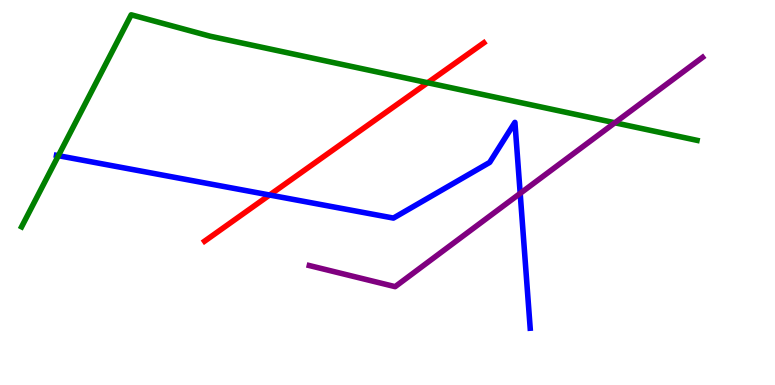[{'lines': ['blue', 'red'], 'intersections': [{'x': 3.48, 'y': 4.93}]}, {'lines': ['green', 'red'], 'intersections': [{'x': 5.52, 'y': 7.85}]}, {'lines': ['purple', 'red'], 'intersections': []}, {'lines': ['blue', 'green'], 'intersections': [{'x': 0.753, 'y': 5.96}]}, {'lines': ['blue', 'purple'], 'intersections': [{'x': 6.71, 'y': 4.98}]}, {'lines': ['green', 'purple'], 'intersections': [{'x': 7.93, 'y': 6.81}]}]